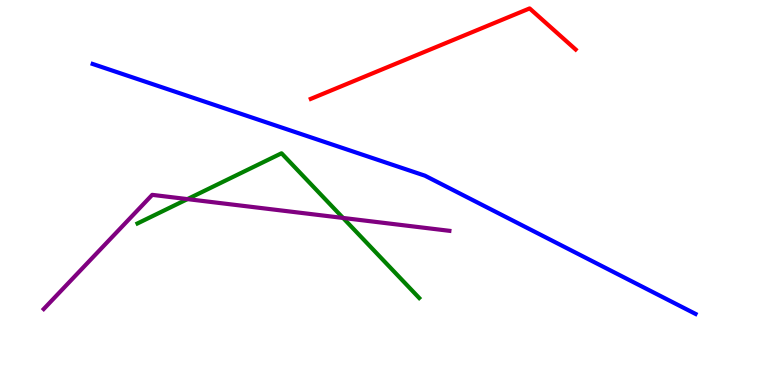[{'lines': ['blue', 'red'], 'intersections': []}, {'lines': ['green', 'red'], 'intersections': []}, {'lines': ['purple', 'red'], 'intersections': []}, {'lines': ['blue', 'green'], 'intersections': []}, {'lines': ['blue', 'purple'], 'intersections': []}, {'lines': ['green', 'purple'], 'intersections': [{'x': 2.42, 'y': 4.83}, {'x': 4.43, 'y': 4.34}]}]